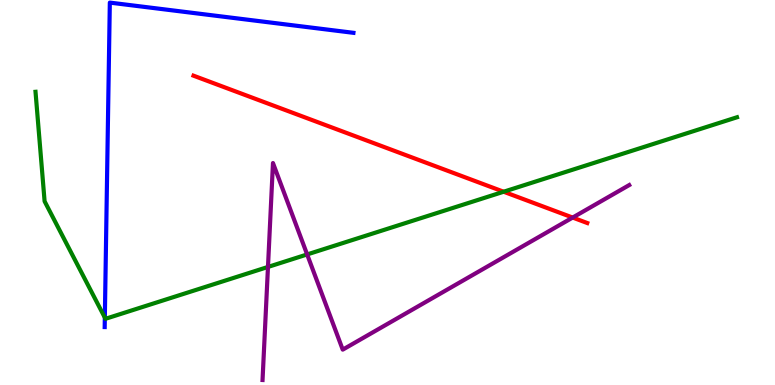[{'lines': ['blue', 'red'], 'intersections': []}, {'lines': ['green', 'red'], 'intersections': [{'x': 6.5, 'y': 5.02}]}, {'lines': ['purple', 'red'], 'intersections': [{'x': 7.39, 'y': 4.35}]}, {'lines': ['blue', 'green'], 'intersections': [{'x': 1.35, 'y': 1.75}]}, {'lines': ['blue', 'purple'], 'intersections': []}, {'lines': ['green', 'purple'], 'intersections': [{'x': 3.46, 'y': 3.07}, {'x': 3.96, 'y': 3.39}]}]